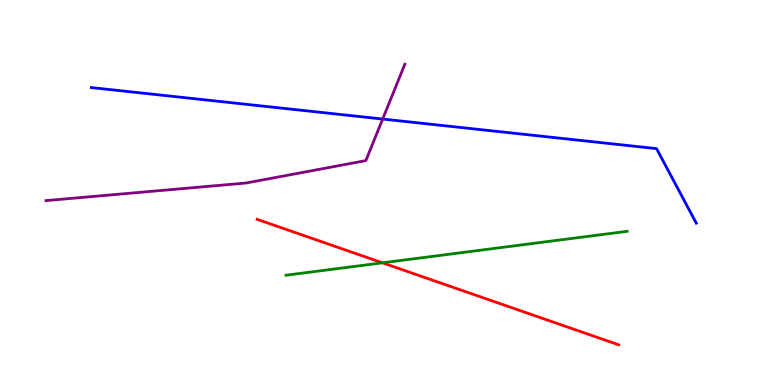[{'lines': ['blue', 'red'], 'intersections': []}, {'lines': ['green', 'red'], 'intersections': [{'x': 4.93, 'y': 3.17}]}, {'lines': ['purple', 'red'], 'intersections': []}, {'lines': ['blue', 'green'], 'intersections': []}, {'lines': ['blue', 'purple'], 'intersections': [{'x': 4.94, 'y': 6.91}]}, {'lines': ['green', 'purple'], 'intersections': []}]